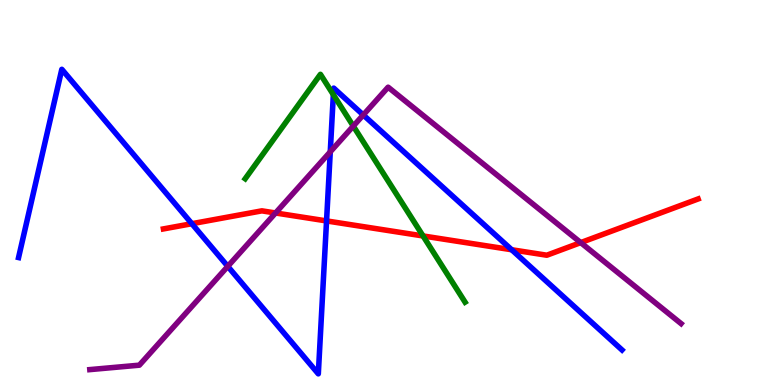[{'lines': ['blue', 'red'], 'intersections': [{'x': 2.48, 'y': 4.19}, {'x': 4.21, 'y': 4.26}, {'x': 6.6, 'y': 3.51}]}, {'lines': ['green', 'red'], 'intersections': [{'x': 5.46, 'y': 3.87}]}, {'lines': ['purple', 'red'], 'intersections': [{'x': 3.56, 'y': 4.47}, {'x': 7.49, 'y': 3.7}]}, {'lines': ['blue', 'green'], 'intersections': [{'x': 4.3, 'y': 7.54}]}, {'lines': ['blue', 'purple'], 'intersections': [{'x': 2.94, 'y': 3.08}, {'x': 4.26, 'y': 6.06}, {'x': 4.69, 'y': 7.01}]}, {'lines': ['green', 'purple'], 'intersections': [{'x': 4.56, 'y': 6.72}]}]